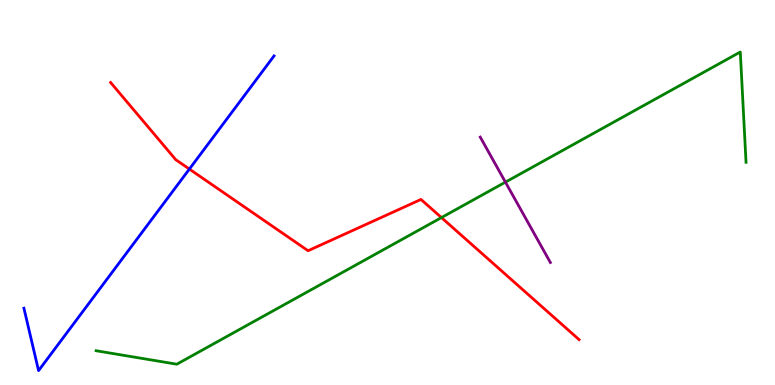[{'lines': ['blue', 'red'], 'intersections': [{'x': 2.44, 'y': 5.61}]}, {'lines': ['green', 'red'], 'intersections': [{'x': 5.7, 'y': 4.35}]}, {'lines': ['purple', 'red'], 'intersections': []}, {'lines': ['blue', 'green'], 'intersections': []}, {'lines': ['blue', 'purple'], 'intersections': []}, {'lines': ['green', 'purple'], 'intersections': [{'x': 6.52, 'y': 5.27}]}]